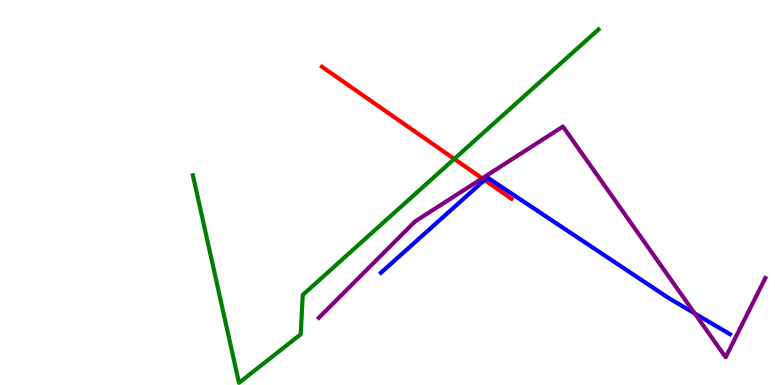[{'lines': ['blue', 'red'], 'intersections': [{'x': 6.25, 'y': 5.32}]}, {'lines': ['green', 'red'], 'intersections': [{'x': 5.86, 'y': 5.87}]}, {'lines': ['purple', 'red'], 'intersections': [{'x': 6.22, 'y': 5.37}]}, {'lines': ['blue', 'green'], 'intersections': []}, {'lines': ['blue', 'purple'], 'intersections': [{'x': 8.96, 'y': 1.86}]}, {'lines': ['green', 'purple'], 'intersections': []}]